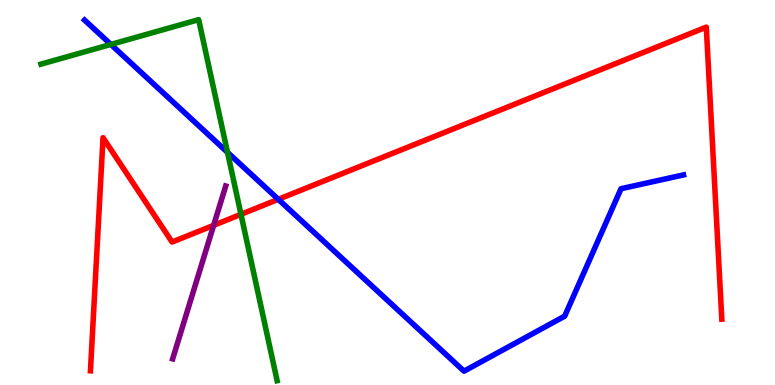[{'lines': ['blue', 'red'], 'intersections': [{'x': 3.59, 'y': 4.82}]}, {'lines': ['green', 'red'], 'intersections': [{'x': 3.11, 'y': 4.43}]}, {'lines': ['purple', 'red'], 'intersections': [{'x': 2.76, 'y': 4.15}]}, {'lines': ['blue', 'green'], 'intersections': [{'x': 1.43, 'y': 8.85}, {'x': 2.94, 'y': 6.04}]}, {'lines': ['blue', 'purple'], 'intersections': []}, {'lines': ['green', 'purple'], 'intersections': []}]